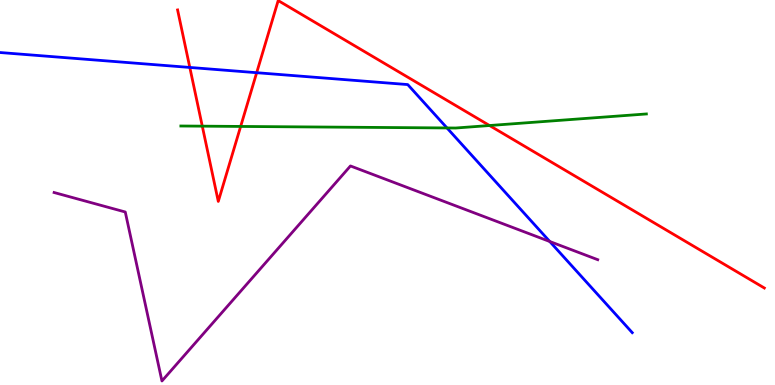[{'lines': ['blue', 'red'], 'intersections': [{'x': 2.45, 'y': 8.25}, {'x': 3.31, 'y': 8.11}]}, {'lines': ['green', 'red'], 'intersections': [{'x': 2.61, 'y': 6.72}, {'x': 3.11, 'y': 6.72}, {'x': 6.32, 'y': 6.74}]}, {'lines': ['purple', 'red'], 'intersections': []}, {'lines': ['blue', 'green'], 'intersections': [{'x': 5.77, 'y': 6.68}]}, {'lines': ['blue', 'purple'], 'intersections': [{'x': 7.09, 'y': 3.73}]}, {'lines': ['green', 'purple'], 'intersections': []}]